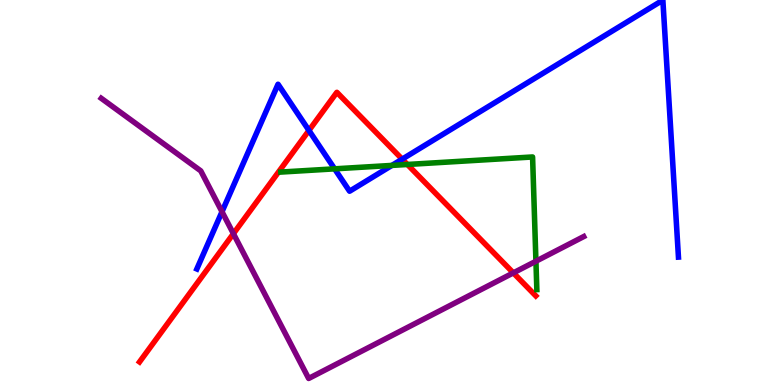[{'lines': ['blue', 'red'], 'intersections': [{'x': 3.99, 'y': 6.61}, {'x': 5.19, 'y': 5.87}]}, {'lines': ['green', 'red'], 'intersections': [{'x': 5.26, 'y': 5.73}]}, {'lines': ['purple', 'red'], 'intersections': [{'x': 3.01, 'y': 3.93}, {'x': 6.62, 'y': 2.91}]}, {'lines': ['blue', 'green'], 'intersections': [{'x': 4.32, 'y': 5.61}, {'x': 5.06, 'y': 5.7}]}, {'lines': ['blue', 'purple'], 'intersections': [{'x': 2.86, 'y': 4.5}]}, {'lines': ['green', 'purple'], 'intersections': [{'x': 6.92, 'y': 3.21}]}]